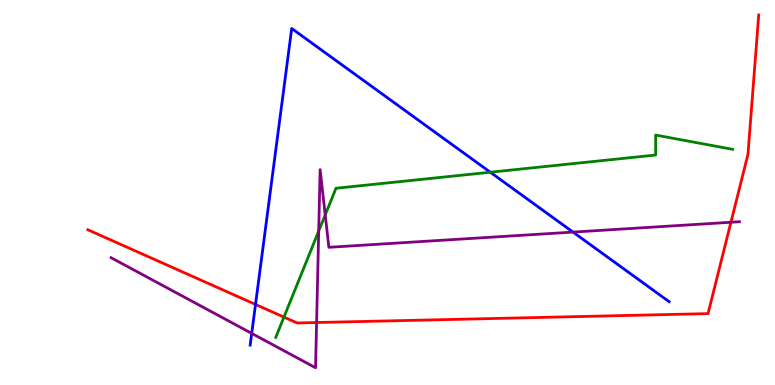[{'lines': ['blue', 'red'], 'intersections': [{'x': 3.3, 'y': 2.09}]}, {'lines': ['green', 'red'], 'intersections': [{'x': 3.66, 'y': 1.76}]}, {'lines': ['purple', 'red'], 'intersections': [{'x': 4.09, 'y': 1.62}, {'x': 9.43, 'y': 4.23}]}, {'lines': ['blue', 'green'], 'intersections': [{'x': 6.33, 'y': 5.53}]}, {'lines': ['blue', 'purple'], 'intersections': [{'x': 3.25, 'y': 1.34}, {'x': 7.39, 'y': 3.97}]}, {'lines': ['green', 'purple'], 'intersections': [{'x': 4.11, 'y': 4.0}, {'x': 4.2, 'y': 4.42}]}]